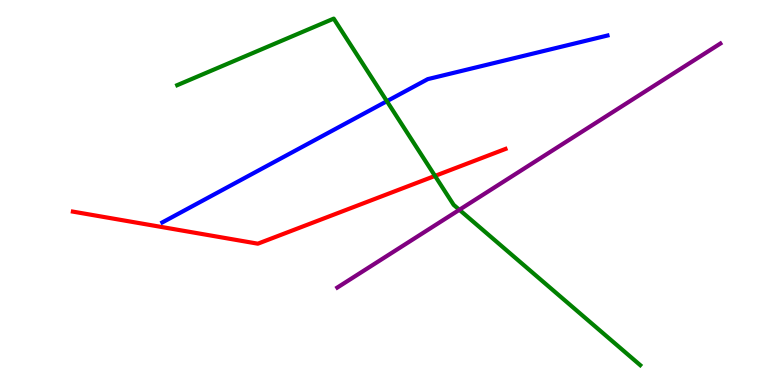[{'lines': ['blue', 'red'], 'intersections': []}, {'lines': ['green', 'red'], 'intersections': [{'x': 5.61, 'y': 5.43}]}, {'lines': ['purple', 'red'], 'intersections': []}, {'lines': ['blue', 'green'], 'intersections': [{'x': 4.99, 'y': 7.37}]}, {'lines': ['blue', 'purple'], 'intersections': []}, {'lines': ['green', 'purple'], 'intersections': [{'x': 5.93, 'y': 4.55}]}]